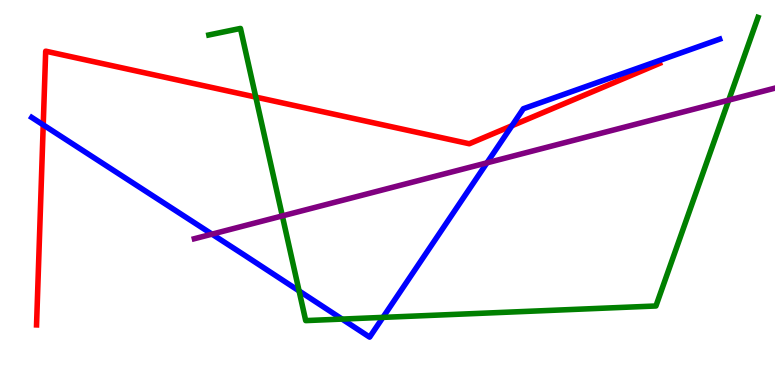[{'lines': ['blue', 'red'], 'intersections': [{'x': 0.558, 'y': 6.76}, {'x': 6.61, 'y': 6.73}]}, {'lines': ['green', 'red'], 'intersections': [{'x': 3.3, 'y': 7.48}]}, {'lines': ['purple', 'red'], 'intersections': []}, {'lines': ['blue', 'green'], 'intersections': [{'x': 3.86, 'y': 2.44}, {'x': 4.41, 'y': 1.71}, {'x': 4.94, 'y': 1.76}]}, {'lines': ['blue', 'purple'], 'intersections': [{'x': 2.74, 'y': 3.92}, {'x': 6.28, 'y': 5.77}]}, {'lines': ['green', 'purple'], 'intersections': [{'x': 3.64, 'y': 4.39}, {'x': 9.4, 'y': 7.4}]}]